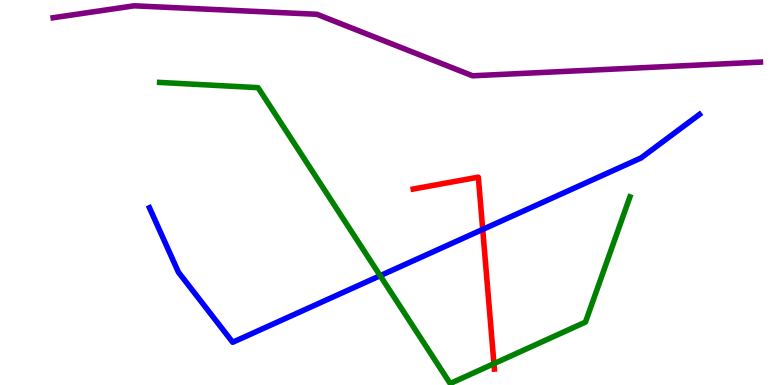[{'lines': ['blue', 'red'], 'intersections': [{'x': 6.23, 'y': 4.04}]}, {'lines': ['green', 'red'], 'intersections': [{'x': 6.37, 'y': 0.555}]}, {'lines': ['purple', 'red'], 'intersections': []}, {'lines': ['blue', 'green'], 'intersections': [{'x': 4.91, 'y': 2.84}]}, {'lines': ['blue', 'purple'], 'intersections': []}, {'lines': ['green', 'purple'], 'intersections': []}]